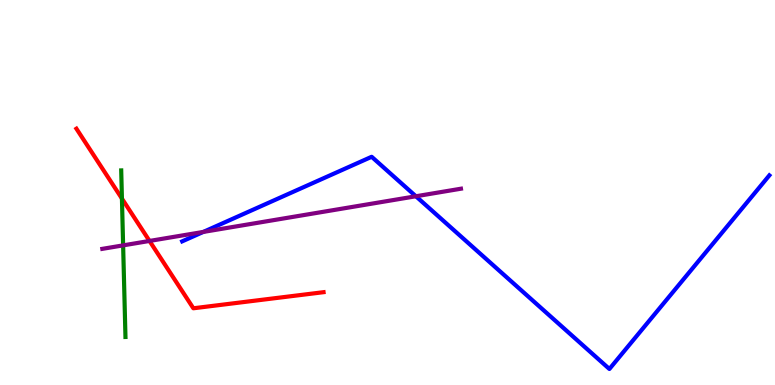[{'lines': ['blue', 'red'], 'intersections': []}, {'lines': ['green', 'red'], 'intersections': [{'x': 1.57, 'y': 4.84}]}, {'lines': ['purple', 'red'], 'intersections': [{'x': 1.93, 'y': 3.74}]}, {'lines': ['blue', 'green'], 'intersections': []}, {'lines': ['blue', 'purple'], 'intersections': [{'x': 2.62, 'y': 3.98}, {'x': 5.37, 'y': 4.9}]}, {'lines': ['green', 'purple'], 'intersections': [{'x': 1.59, 'y': 3.63}]}]